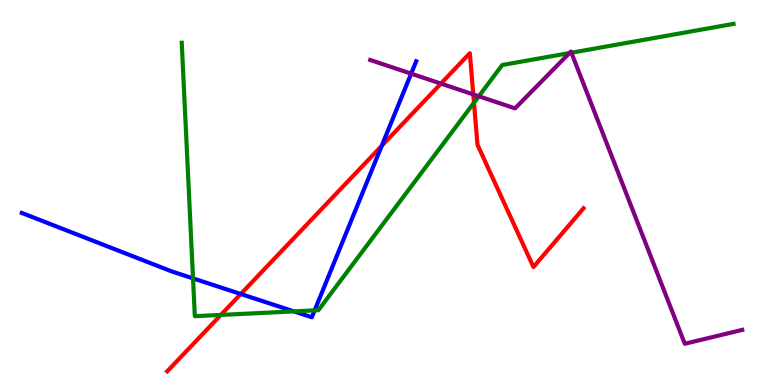[{'lines': ['blue', 'red'], 'intersections': [{'x': 3.11, 'y': 2.36}, {'x': 4.93, 'y': 6.21}]}, {'lines': ['green', 'red'], 'intersections': [{'x': 2.85, 'y': 1.82}, {'x': 6.12, 'y': 7.33}]}, {'lines': ['purple', 'red'], 'intersections': [{'x': 5.69, 'y': 7.83}, {'x': 6.11, 'y': 7.55}]}, {'lines': ['blue', 'green'], 'intersections': [{'x': 2.49, 'y': 2.77}, {'x': 3.79, 'y': 1.91}, {'x': 4.06, 'y': 1.94}]}, {'lines': ['blue', 'purple'], 'intersections': [{'x': 5.31, 'y': 8.09}]}, {'lines': ['green', 'purple'], 'intersections': [{'x': 6.18, 'y': 7.5}, {'x': 7.35, 'y': 8.62}, {'x': 7.37, 'y': 8.63}]}]